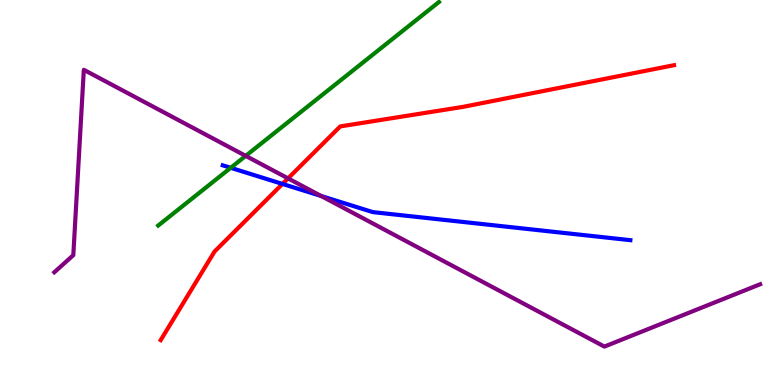[{'lines': ['blue', 'red'], 'intersections': [{'x': 3.64, 'y': 5.22}]}, {'lines': ['green', 'red'], 'intersections': []}, {'lines': ['purple', 'red'], 'intersections': [{'x': 3.72, 'y': 5.37}]}, {'lines': ['blue', 'green'], 'intersections': [{'x': 2.98, 'y': 5.64}]}, {'lines': ['blue', 'purple'], 'intersections': [{'x': 4.14, 'y': 4.91}]}, {'lines': ['green', 'purple'], 'intersections': [{'x': 3.17, 'y': 5.95}]}]